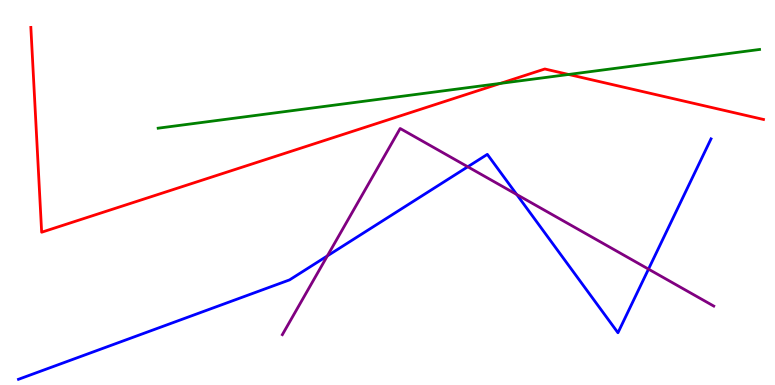[{'lines': ['blue', 'red'], 'intersections': []}, {'lines': ['green', 'red'], 'intersections': [{'x': 6.46, 'y': 7.83}, {'x': 7.34, 'y': 8.07}]}, {'lines': ['purple', 'red'], 'intersections': []}, {'lines': ['blue', 'green'], 'intersections': []}, {'lines': ['blue', 'purple'], 'intersections': [{'x': 4.22, 'y': 3.35}, {'x': 6.04, 'y': 5.67}, {'x': 6.67, 'y': 4.95}, {'x': 8.37, 'y': 3.01}]}, {'lines': ['green', 'purple'], 'intersections': []}]